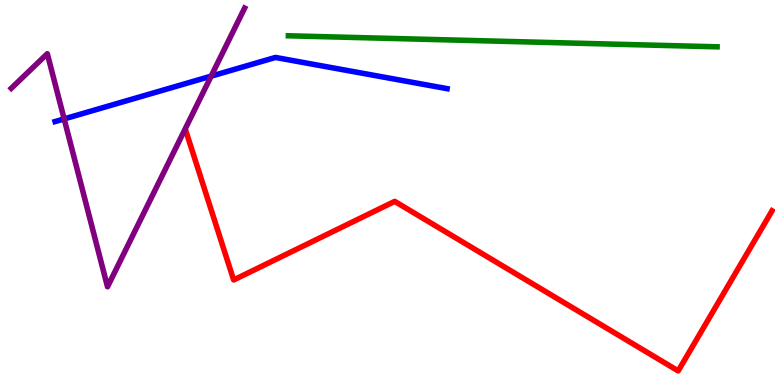[{'lines': ['blue', 'red'], 'intersections': []}, {'lines': ['green', 'red'], 'intersections': []}, {'lines': ['purple', 'red'], 'intersections': []}, {'lines': ['blue', 'green'], 'intersections': []}, {'lines': ['blue', 'purple'], 'intersections': [{'x': 0.828, 'y': 6.91}, {'x': 2.72, 'y': 8.02}]}, {'lines': ['green', 'purple'], 'intersections': []}]